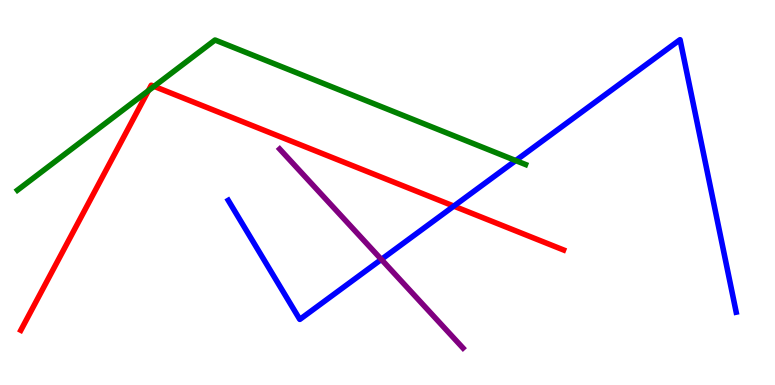[{'lines': ['blue', 'red'], 'intersections': [{'x': 5.86, 'y': 4.65}]}, {'lines': ['green', 'red'], 'intersections': [{'x': 1.91, 'y': 7.64}, {'x': 1.99, 'y': 7.76}]}, {'lines': ['purple', 'red'], 'intersections': []}, {'lines': ['blue', 'green'], 'intersections': [{'x': 6.65, 'y': 5.83}]}, {'lines': ['blue', 'purple'], 'intersections': [{'x': 4.92, 'y': 3.26}]}, {'lines': ['green', 'purple'], 'intersections': []}]